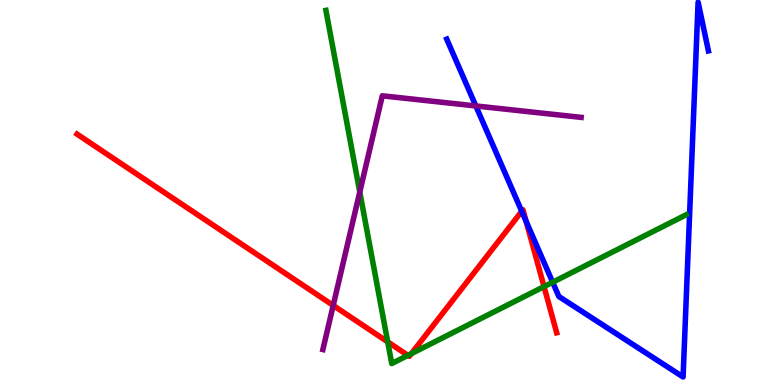[{'lines': ['blue', 'red'], 'intersections': [{'x': 6.73, 'y': 4.51}, {'x': 6.79, 'y': 4.25}]}, {'lines': ['green', 'red'], 'intersections': [{'x': 5.0, 'y': 1.12}, {'x': 5.26, 'y': 0.769}, {'x': 5.31, 'y': 0.815}, {'x': 7.02, 'y': 2.56}]}, {'lines': ['purple', 'red'], 'intersections': [{'x': 4.3, 'y': 2.07}]}, {'lines': ['blue', 'green'], 'intersections': [{'x': 7.13, 'y': 2.67}]}, {'lines': ['blue', 'purple'], 'intersections': [{'x': 6.14, 'y': 7.25}]}, {'lines': ['green', 'purple'], 'intersections': [{'x': 4.64, 'y': 5.01}]}]